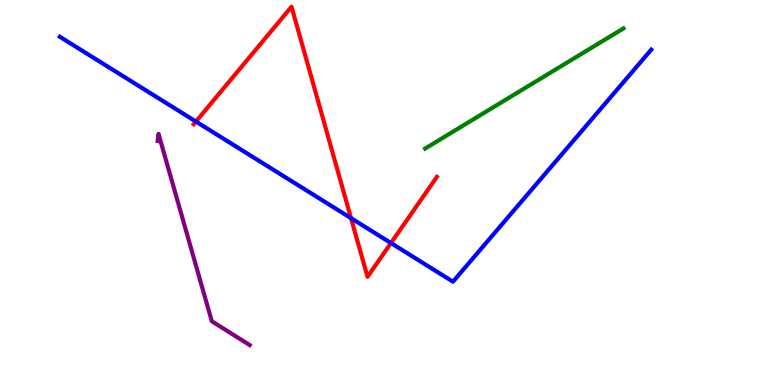[{'lines': ['blue', 'red'], 'intersections': [{'x': 2.53, 'y': 6.84}, {'x': 4.53, 'y': 4.33}, {'x': 5.04, 'y': 3.69}]}, {'lines': ['green', 'red'], 'intersections': []}, {'lines': ['purple', 'red'], 'intersections': []}, {'lines': ['blue', 'green'], 'intersections': []}, {'lines': ['blue', 'purple'], 'intersections': []}, {'lines': ['green', 'purple'], 'intersections': []}]